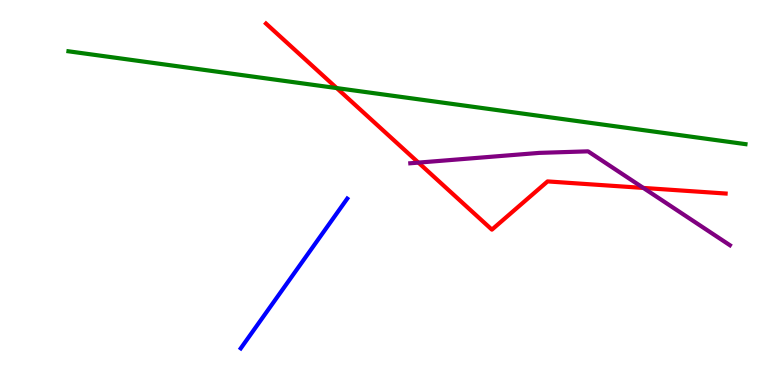[{'lines': ['blue', 'red'], 'intersections': []}, {'lines': ['green', 'red'], 'intersections': [{'x': 4.34, 'y': 7.71}]}, {'lines': ['purple', 'red'], 'intersections': [{'x': 5.4, 'y': 5.78}, {'x': 8.3, 'y': 5.12}]}, {'lines': ['blue', 'green'], 'intersections': []}, {'lines': ['blue', 'purple'], 'intersections': []}, {'lines': ['green', 'purple'], 'intersections': []}]